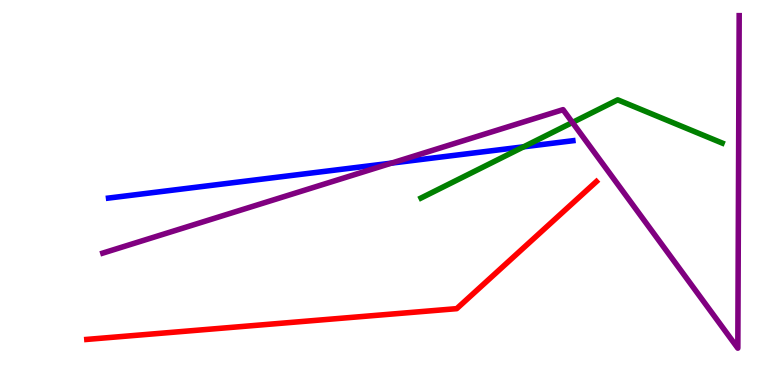[{'lines': ['blue', 'red'], 'intersections': []}, {'lines': ['green', 'red'], 'intersections': []}, {'lines': ['purple', 'red'], 'intersections': []}, {'lines': ['blue', 'green'], 'intersections': [{'x': 6.76, 'y': 6.19}]}, {'lines': ['blue', 'purple'], 'intersections': [{'x': 5.05, 'y': 5.76}]}, {'lines': ['green', 'purple'], 'intersections': [{'x': 7.39, 'y': 6.82}]}]